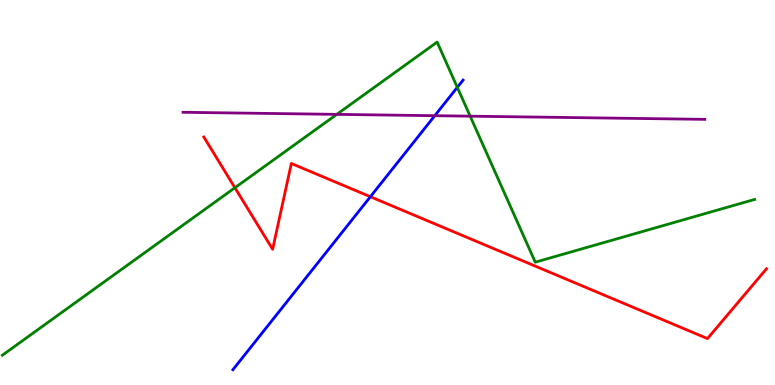[{'lines': ['blue', 'red'], 'intersections': [{'x': 4.78, 'y': 4.89}]}, {'lines': ['green', 'red'], 'intersections': [{'x': 3.03, 'y': 5.12}]}, {'lines': ['purple', 'red'], 'intersections': []}, {'lines': ['blue', 'green'], 'intersections': [{'x': 5.9, 'y': 7.73}]}, {'lines': ['blue', 'purple'], 'intersections': [{'x': 5.61, 'y': 6.99}]}, {'lines': ['green', 'purple'], 'intersections': [{'x': 4.35, 'y': 7.03}, {'x': 6.07, 'y': 6.98}]}]